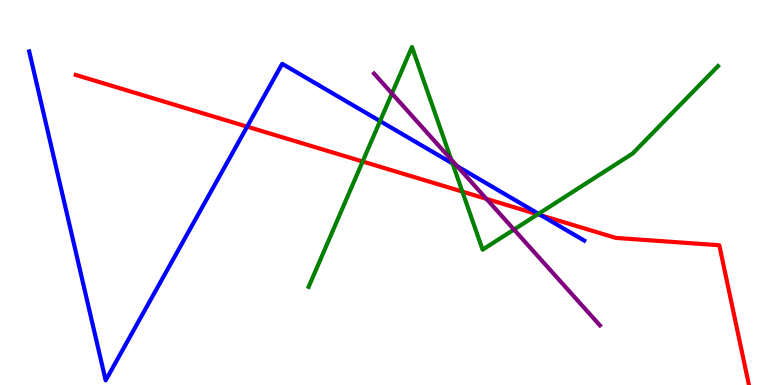[{'lines': ['blue', 'red'], 'intersections': [{'x': 3.19, 'y': 6.71}, {'x': 6.98, 'y': 4.41}]}, {'lines': ['green', 'red'], 'intersections': [{'x': 4.68, 'y': 5.81}, {'x': 5.97, 'y': 5.02}, {'x': 6.94, 'y': 4.43}]}, {'lines': ['purple', 'red'], 'intersections': [{'x': 6.28, 'y': 4.83}]}, {'lines': ['blue', 'green'], 'intersections': [{'x': 4.9, 'y': 6.86}, {'x': 5.84, 'y': 5.75}, {'x': 6.95, 'y': 4.45}]}, {'lines': ['blue', 'purple'], 'intersections': [{'x': 5.9, 'y': 5.68}]}, {'lines': ['green', 'purple'], 'intersections': [{'x': 5.06, 'y': 7.57}, {'x': 5.82, 'y': 5.86}, {'x': 6.63, 'y': 4.04}]}]